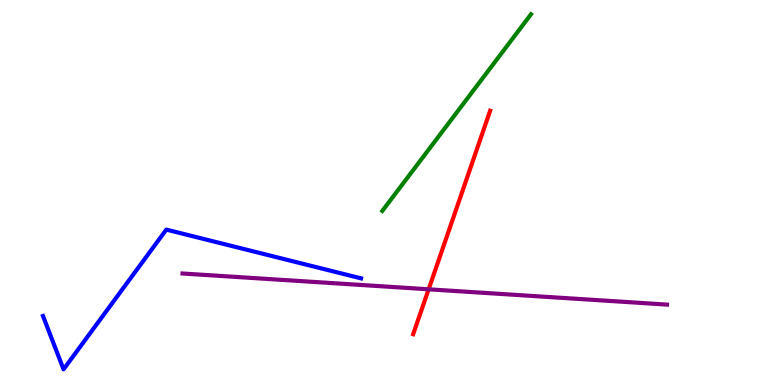[{'lines': ['blue', 'red'], 'intersections': []}, {'lines': ['green', 'red'], 'intersections': []}, {'lines': ['purple', 'red'], 'intersections': [{'x': 5.53, 'y': 2.49}]}, {'lines': ['blue', 'green'], 'intersections': []}, {'lines': ['blue', 'purple'], 'intersections': []}, {'lines': ['green', 'purple'], 'intersections': []}]